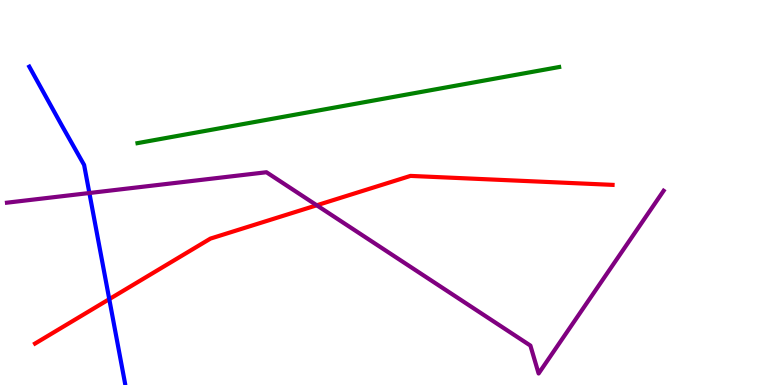[{'lines': ['blue', 'red'], 'intersections': [{'x': 1.41, 'y': 2.23}]}, {'lines': ['green', 'red'], 'intersections': []}, {'lines': ['purple', 'red'], 'intersections': [{'x': 4.09, 'y': 4.67}]}, {'lines': ['blue', 'green'], 'intersections': []}, {'lines': ['blue', 'purple'], 'intersections': [{'x': 1.15, 'y': 4.99}]}, {'lines': ['green', 'purple'], 'intersections': []}]